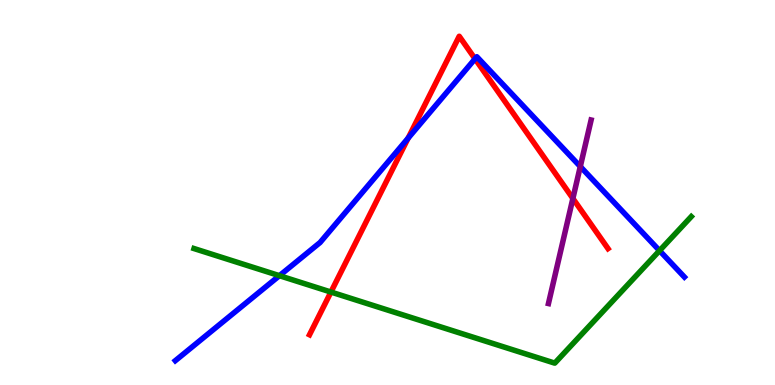[{'lines': ['blue', 'red'], 'intersections': [{'x': 5.27, 'y': 6.41}, {'x': 6.13, 'y': 8.47}]}, {'lines': ['green', 'red'], 'intersections': [{'x': 4.27, 'y': 2.41}]}, {'lines': ['purple', 'red'], 'intersections': [{'x': 7.39, 'y': 4.85}]}, {'lines': ['blue', 'green'], 'intersections': [{'x': 3.61, 'y': 2.84}, {'x': 8.51, 'y': 3.49}]}, {'lines': ['blue', 'purple'], 'intersections': [{'x': 7.49, 'y': 5.67}]}, {'lines': ['green', 'purple'], 'intersections': []}]